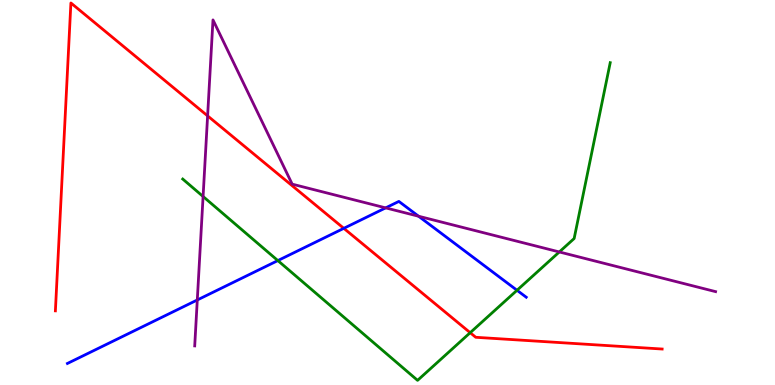[{'lines': ['blue', 'red'], 'intersections': [{'x': 4.44, 'y': 4.07}]}, {'lines': ['green', 'red'], 'intersections': [{'x': 6.07, 'y': 1.36}]}, {'lines': ['purple', 'red'], 'intersections': [{'x': 2.68, 'y': 6.99}]}, {'lines': ['blue', 'green'], 'intersections': [{'x': 3.59, 'y': 3.23}, {'x': 6.67, 'y': 2.46}]}, {'lines': ['blue', 'purple'], 'intersections': [{'x': 2.55, 'y': 2.21}, {'x': 4.98, 'y': 4.6}, {'x': 5.4, 'y': 4.38}]}, {'lines': ['green', 'purple'], 'intersections': [{'x': 2.62, 'y': 4.9}, {'x': 7.22, 'y': 3.46}]}]